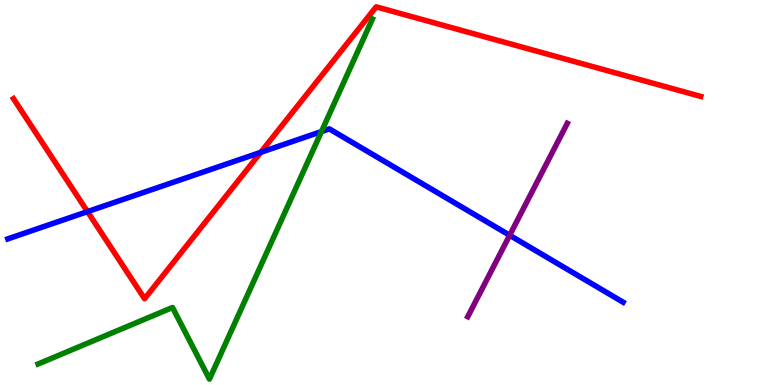[{'lines': ['blue', 'red'], 'intersections': [{'x': 1.13, 'y': 4.5}, {'x': 3.36, 'y': 6.04}]}, {'lines': ['green', 'red'], 'intersections': []}, {'lines': ['purple', 'red'], 'intersections': []}, {'lines': ['blue', 'green'], 'intersections': [{'x': 4.15, 'y': 6.58}]}, {'lines': ['blue', 'purple'], 'intersections': [{'x': 6.58, 'y': 3.89}]}, {'lines': ['green', 'purple'], 'intersections': []}]